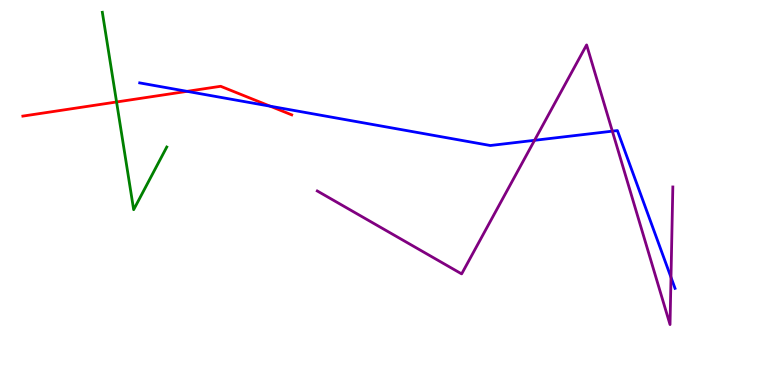[{'lines': ['blue', 'red'], 'intersections': [{'x': 2.41, 'y': 7.63}, {'x': 3.49, 'y': 7.24}]}, {'lines': ['green', 'red'], 'intersections': [{'x': 1.5, 'y': 7.35}]}, {'lines': ['purple', 'red'], 'intersections': []}, {'lines': ['blue', 'green'], 'intersections': []}, {'lines': ['blue', 'purple'], 'intersections': [{'x': 6.9, 'y': 6.36}, {'x': 7.9, 'y': 6.59}, {'x': 8.66, 'y': 2.8}]}, {'lines': ['green', 'purple'], 'intersections': []}]